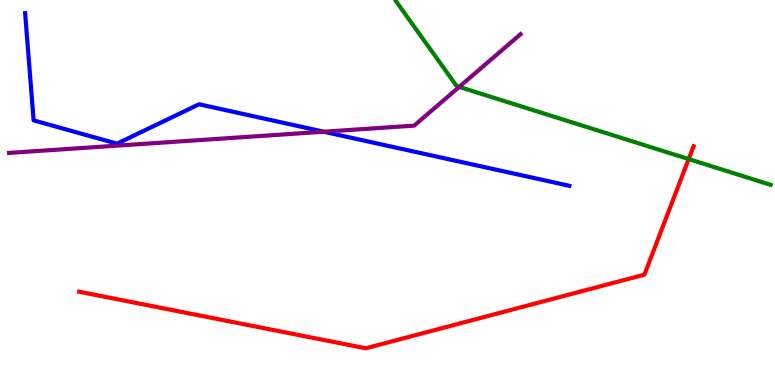[{'lines': ['blue', 'red'], 'intersections': []}, {'lines': ['green', 'red'], 'intersections': [{'x': 8.89, 'y': 5.87}]}, {'lines': ['purple', 'red'], 'intersections': []}, {'lines': ['blue', 'green'], 'intersections': []}, {'lines': ['blue', 'purple'], 'intersections': [{'x': 4.18, 'y': 6.58}]}, {'lines': ['green', 'purple'], 'intersections': [{'x': 5.93, 'y': 7.74}]}]